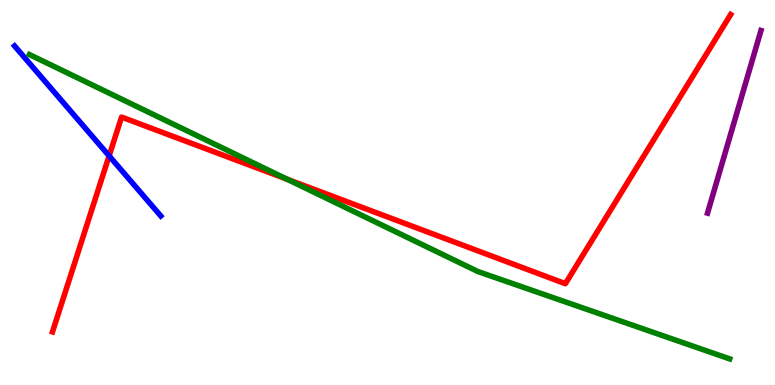[{'lines': ['blue', 'red'], 'intersections': [{'x': 1.41, 'y': 5.95}]}, {'lines': ['green', 'red'], 'intersections': [{'x': 3.7, 'y': 5.35}]}, {'lines': ['purple', 'red'], 'intersections': []}, {'lines': ['blue', 'green'], 'intersections': []}, {'lines': ['blue', 'purple'], 'intersections': []}, {'lines': ['green', 'purple'], 'intersections': []}]